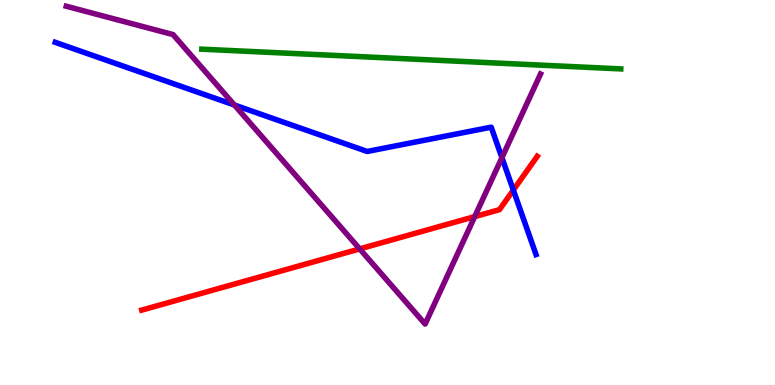[{'lines': ['blue', 'red'], 'intersections': [{'x': 6.62, 'y': 5.06}]}, {'lines': ['green', 'red'], 'intersections': []}, {'lines': ['purple', 'red'], 'intersections': [{'x': 4.64, 'y': 3.54}, {'x': 6.13, 'y': 4.37}]}, {'lines': ['blue', 'green'], 'intersections': []}, {'lines': ['blue', 'purple'], 'intersections': [{'x': 3.02, 'y': 7.27}, {'x': 6.48, 'y': 5.9}]}, {'lines': ['green', 'purple'], 'intersections': []}]